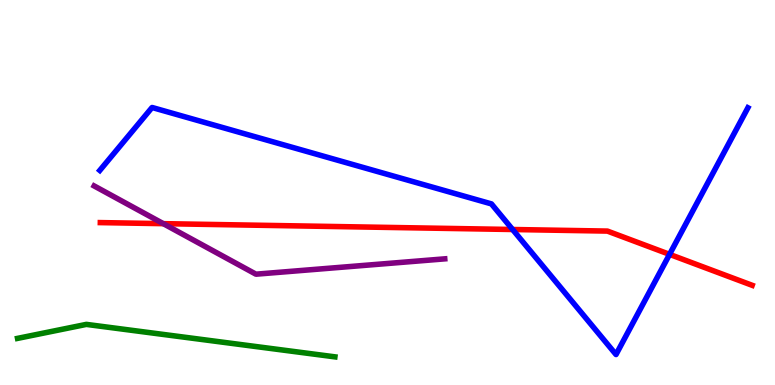[{'lines': ['blue', 'red'], 'intersections': [{'x': 6.61, 'y': 4.04}, {'x': 8.64, 'y': 3.39}]}, {'lines': ['green', 'red'], 'intersections': []}, {'lines': ['purple', 'red'], 'intersections': [{'x': 2.11, 'y': 4.19}]}, {'lines': ['blue', 'green'], 'intersections': []}, {'lines': ['blue', 'purple'], 'intersections': []}, {'lines': ['green', 'purple'], 'intersections': []}]